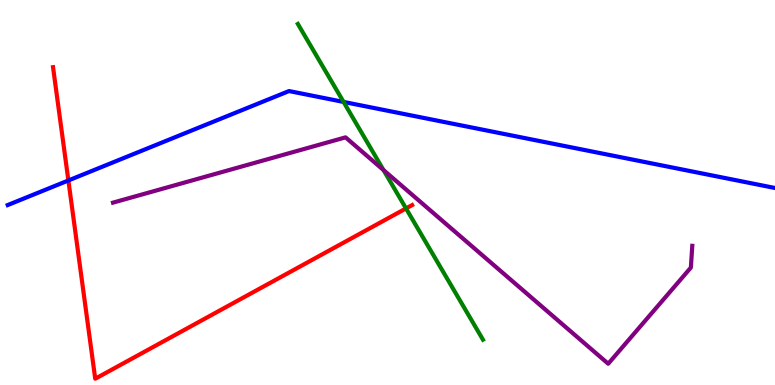[{'lines': ['blue', 'red'], 'intersections': [{'x': 0.882, 'y': 5.31}]}, {'lines': ['green', 'red'], 'intersections': [{'x': 5.24, 'y': 4.59}]}, {'lines': ['purple', 'red'], 'intersections': []}, {'lines': ['blue', 'green'], 'intersections': [{'x': 4.43, 'y': 7.35}]}, {'lines': ['blue', 'purple'], 'intersections': []}, {'lines': ['green', 'purple'], 'intersections': [{'x': 4.95, 'y': 5.58}]}]